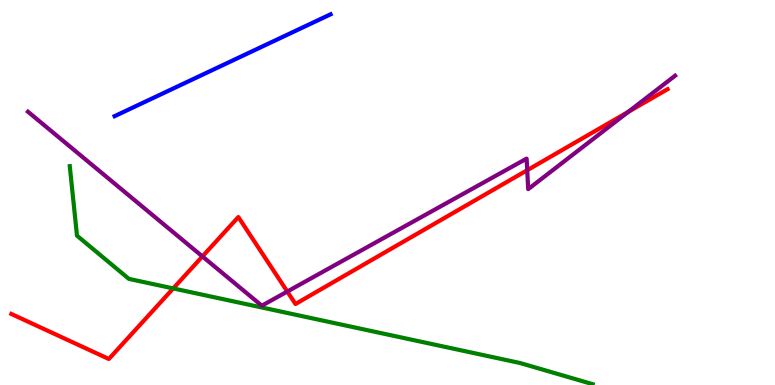[{'lines': ['blue', 'red'], 'intersections': []}, {'lines': ['green', 'red'], 'intersections': [{'x': 2.24, 'y': 2.51}]}, {'lines': ['purple', 'red'], 'intersections': [{'x': 2.61, 'y': 3.34}, {'x': 3.71, 'y': 2.43}, {'x': 6.8, 'y': 5.58}, {'x': 8.11, 'y': 7.09}]}, {'lines': ['blue', 'green'], 'intersections': []}, {'lines': ['blue', 'purple'], 'intersections': []}, {'lines': ['green', 'purple'], 'intersections': []}]